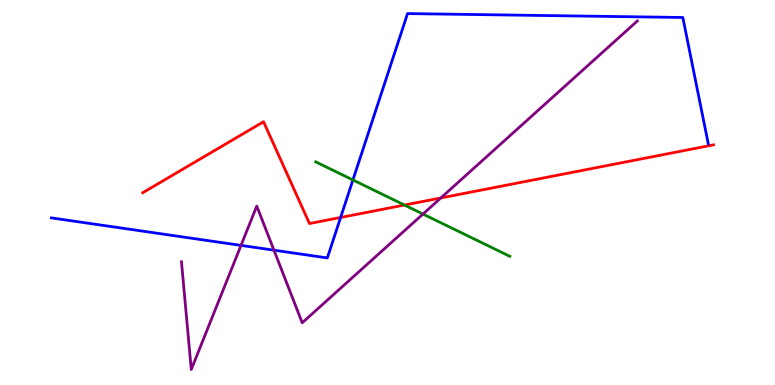[{'lines': ['blue', 'red'], 'intersections': [{'x': 4.4, 'y': 4.35}]}, {'lines': ['green', 'red'], 'intersections': [{'x': 5.22, 'y': 4.67}]}, {'lines': ['purple', 'red'], 'intersections': [{'x': 5.69, 'y': 4.86}]}, {'lines': ['blue', 'green'], 'intersections': [{'x': 4.55, 'y': 5.33}]}, {'lines': ['blue', 'purple'], 'intersections': [{'x': 3.11, 'y': 3.63}, {'x': 3.53, 'y': 3.5}]}, {'lines': ['green', 'purple'], 'intersections': [{'x': 5.46, 'y': 4.44}]}]